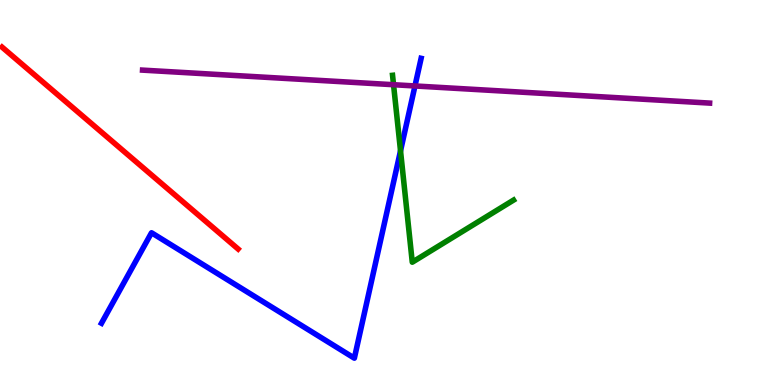[{'lines': ['blue', 'red'], 'intersections': []}, {'lines': ['green', 'red'], 'intersections': []}, {'lines': ['purple', 'red'], 'intersections': []}, {'lines': ['blue', 'green'], 'intersections': [{'x': 5.17, 'y': 6.08}]}, {'lines': ['blue', 'purple'], 'intersections': [{'x': 5.35, 'y': 7.77}]}, {'lines': ['green', 'purple'], 'intersections': [{'x': 5.08, 'y': 7.8}]}]